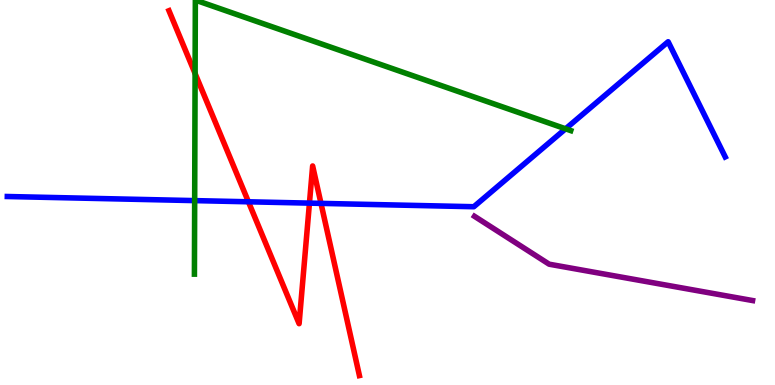[{'lines': ['blue', 'red'], 'intersections': [{'x': 3.21, 'y': 4.76}, {'x': 3.99, 'y': 4.72}, {'x': 4.14, 'y': 4.72}]}, {'lines': ['green', 'red'], 'intersections': [{'x': 2.52, 'y': 8.09}]}, {'lines': ['purple', 'red'], 'intersections': []}, {'lines': ['blue', 'green'], 'intersections': [{'x': 2.51, 'y': 4.79}, {'x': 7.3, 'y': 6.65}]}, {'lines': ['blue', 'purple'], 'intersections': []}, {'lines': ['green', 'purple'], 'intersections': []}]